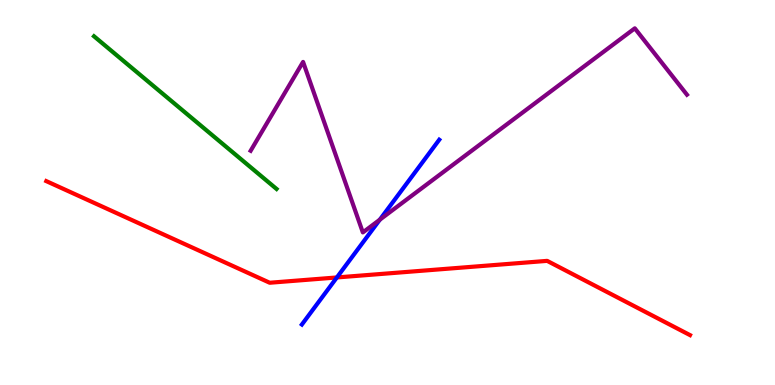[{'lines': ['blue', 'red'], 'intersections': [{'x': 4.35, 'y': 2.79}]}, {'lines': ['green', 'red'], 'intersections': []}, {'lines': ['purple', 'red'], 'intersections': []}, {'lines': ['blue', 'green'], 'intersections': []}, {'lines': ['blue', 'purple'], 'intersections': [{'x': 4.9, 'y': 4.29}]}, {'lines': ['green', 'purple'], 'intersections': []}]